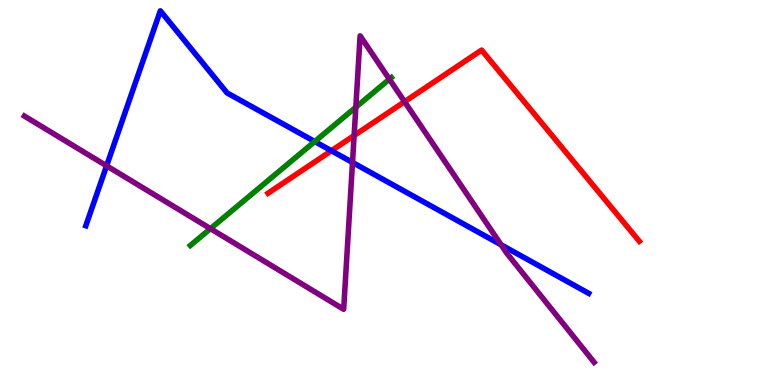[{'lines': ['blue', 'red'], 'intersections': [{'x': 4.28, 'y': 6.08}]}, {'lines': ['green', 'red'], 'intersections': []}, {'lines': ['purple', 'red'], 'intersections': [{'x': 4.57, 'y': 6.48}, {'x': 5.22, 'y': 7.36}]}, {'lines': ['blue', 'green'], 'intersections': [{'x': 4.06, 'y': 6.32}]}, {'lines': ['blue', 'purple'], 'intersections': [{'x': 1.38, 'y': 5.69}, {'x': 4.55, 'y': 5.78}, {'x': 6.47, 'y': 3.64}]}, {'lines': ['green', 'purple'], 'intersections': [{'x': 2.72, 'y': 4.06}, {'x': 4.59, 'y': 7.21}, {'x': 5.02, 'y': 7.94}]}]